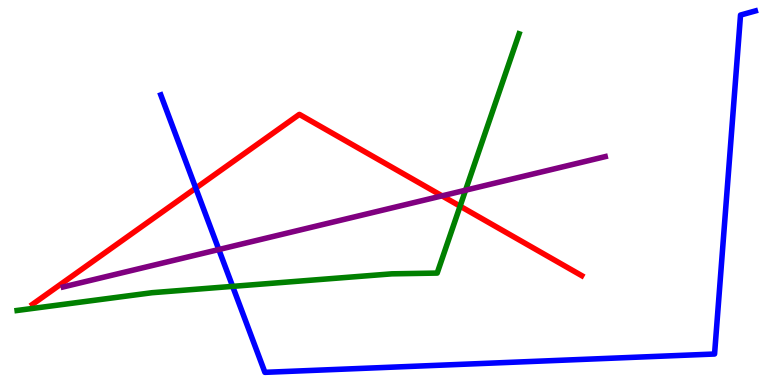[{'lines': ['blue', 'red'], 'intersections': [{'x': 2.53, 'y': 5.11}]}, {'lines': ['green', 'red'], 'intersections': [{'x': 5.94, 'y': 4.64}]}, {'lines': ['purple', 'red'], 'intersections': [{'x': 5.7, 'y': 4.91}]}, {'lines': ['blue', 'green'], 'intersections': [{'x': 3.0, 'y': 2.56}]}, {'lines': ['blue', 'purple'], 'intersections': [{'x': 2.82, 'y': 3.52}]}, {'lines': ['green', 'purple'], 'intersections': [{'x': 6.01, 'y': 5.06}]}]